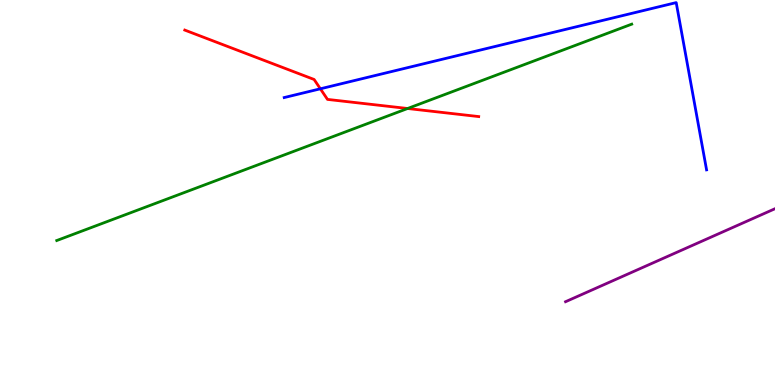[{'lines': ['blue', 'red'], 'intersections': [{'x': 4.13, 'y': 7.69}]}, {'lines': ['green', 'red'], 'intersections': [{'x': 5.26, 'y': 7.18}]}, {'lines': ['purple', 'red'], 'intersections': []}, {'lines': ['blue', 'green'], 'intersections': []}, {'lines': ['blue', 'purple'], 'intersections': []}, {'lines': ['green', 'purple'], 'intersections': []}]